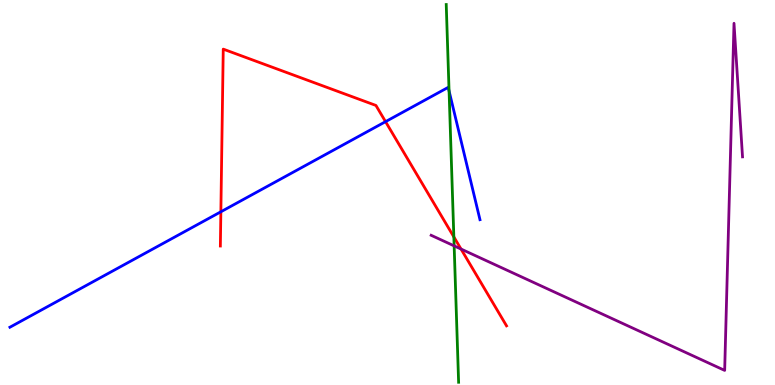[{'lines': ['blue', 'red'], 'intersections': [{'x': 2.85, 'y': 4.5}, {'x': 4.97, 'y': 6.84}]}, {'lines': ['green', 'red'], 'intersections': [{'x': 5.86, 'y': 3.85}]}, {'lines': ['purple', 'red'], 'intersections': [{'x': 5.95, 'y': 3.53}]}, {'lines': ['blue', 'green'], 'intersections': [{'x': 5.79, 'y': 7.64}]}, {'lines': ['blue', 'purple'], 'intersections': []}, {'lines': ['green', 'purple'], 'intersections': [{'x': 5.86, 'y': 3.61}]}]